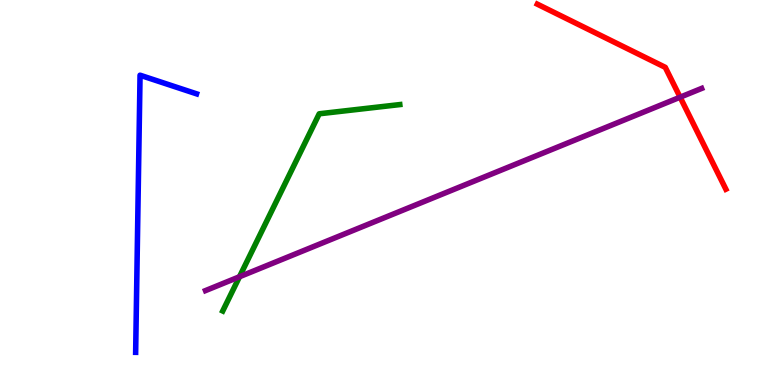[{'lines': ['blue', 'red'], 'intersections': []}, {'lines': ['green', 'red'], 'intersections': []}, {'lines': ['purple', 'red'], 'intersections': [{'x': 8.78, 'y': 7.48}]}, {'lines': ['blue', 'green'], 'intersections': []}, {'lines': ['blue', 'purple'], 'intersections': []}, {'lines': ['green', 'purple'], 'intersections': [{'x': 3.09, 'y': 2.81}]}]